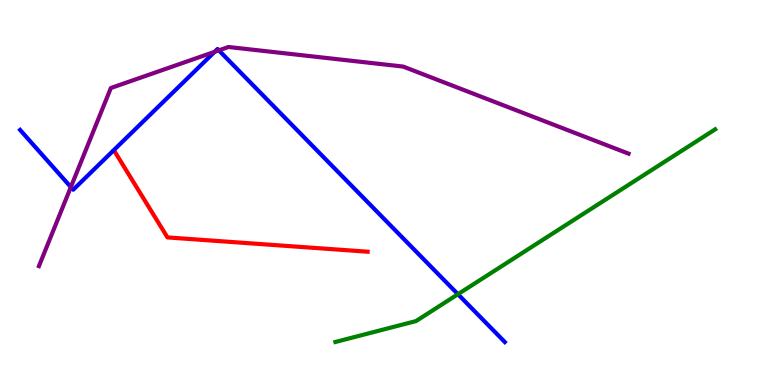[{'lines': ['blue', 'red'], 'intersections': []}, {'lines': ['green', 'red'], 'intersections': []}, {'lines': ['purple', 'red'], 'intersections': []}, {'lines': ['blue', 'green'], 'intersections': [{'x': 5.91, 'y': 2.36}]}, {'lines': ['blue', 'purple'], 'intersections': [{'x': 0.914, 'y': 5.14}, {'x': 2.77, 'y': 8.65}, {'x': 2.82, 'y': 8.69}]}, {'lines': ['green', 'purple'], 'intersections': []}]